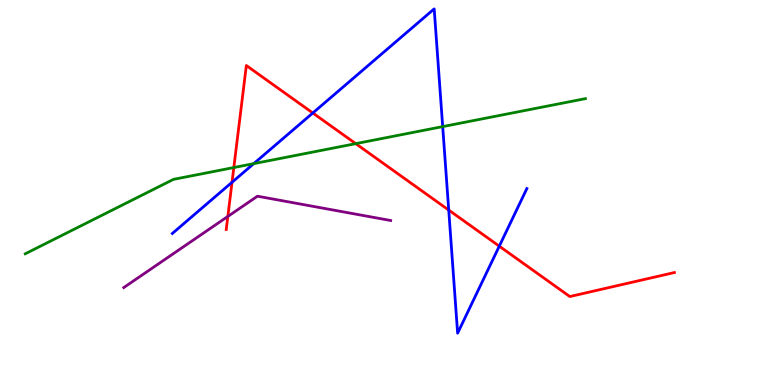[{'lines': ['blue', 'red'], 'intersections': [{'x': 2.99, 'y': 5.27}, {'x': 4.04, 'y': 7.07}, {'x': 5.79, 'y': 4.54}, {'x': 6.44, 'y': 3.61}]}, {'lines': ['green', 'red'], 'intersections': [{'x': 3.02, 'y': 5.65}, {'x': 4.59, 'y': 6.27}]}, {'lines': ['purple', 'red'], 'intersections': [{'x': 2.94, 'y': 4.38}]}, {'lines': ['blue', 'green'], 'intersections': [{'x': 3.27, 'y': 5.75}, {'x': 5.71, 'y': 6.71}]}, {'lines': ['blue', 'purple'], 'intersections': []}, {'lines': ['green', 'purple'], 'intersections': []}]